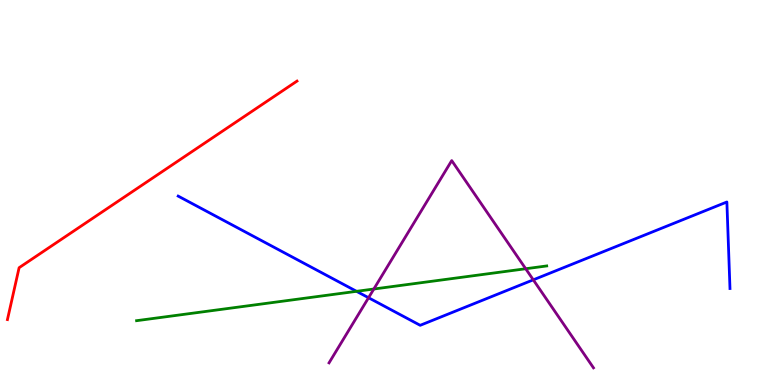[{'lines': ['blue', 'red'], 'intersections': []}, {'lines': ['green', 'red'], 'intersections': []}, {'lines': ['purple', 'red'], 'intersections': []}, {'lines': ['blue', 'green'], 'intersections': [{'x': 4.6, 'y': 2.43}]}, {'lines': ['blue', 'purple'], 'intersections': [{'x': 4.76, 'y': 2.27}, {'x': 6.88, 'y': 2.73}]}, {'lines': ['green', 'purple'], 'intersections': [{'x': 4.82, 'y': 2.49}, {'x': 6.78, 'y': 3.02}]}]